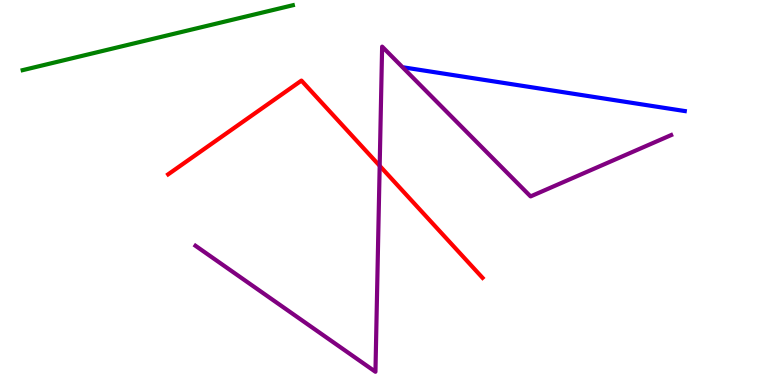[{'lines': ['blue', 'red'], 'intersections': []}, {'lines': ['green', 'red'], 'intersections': []}, {'lines': ['purple', 'red'], 'intersections': [{'x': 4.9, 'y': 5.69}]}, {'lines': ['blue', 'green'], 'intersections': []}, {'lines': ['blue', 'purple'], 'intersections': []}, {'lines': ['green', 'purple'], 'intersections': []}]